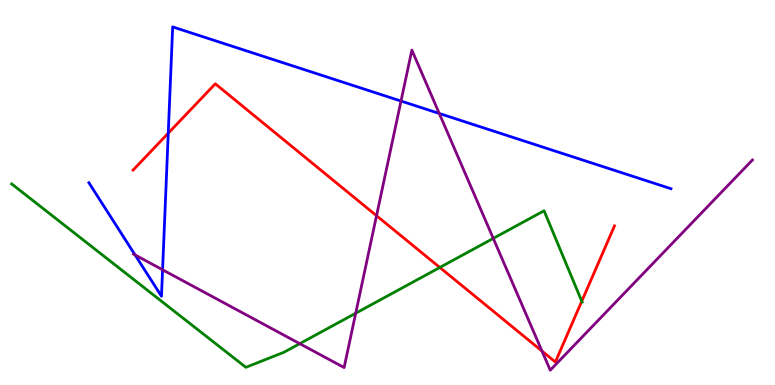[{'lines': ['blue', 'red'], 'intersections': [{'x': 2.17, 'y': 6.54}]}, {'lines': ['green', 'red'], 'intersections': [{'x': 5.67, 'y': 3.05}, {'x': 7.51, 'y': 2.18}]}, {'lines': ['purple', 'red'], 'intersections': [{'x': 4.86, 'y': 4.4}, {'x': 6.99, 'y': 0.882}]}, {'lines': ['blue', 'green'], 'intersections': []}, {'lines': ['blue', 'purple'], 'intersections': [{'x': 1.74, 'y': 3.38}, {'x': 2.1, 'y': 2.99}, {'x': 5.17, 'y': 7.38}, {'x': 5.67, 'y': 7.05}]}, {'lines': ['green', 'purple'], 'intersections': [{'x': 3.87, 'y': 1.07}, {'x': 4.59, 'y': 1.86}, {'x': 6.36, 'y': 3.81}]}]